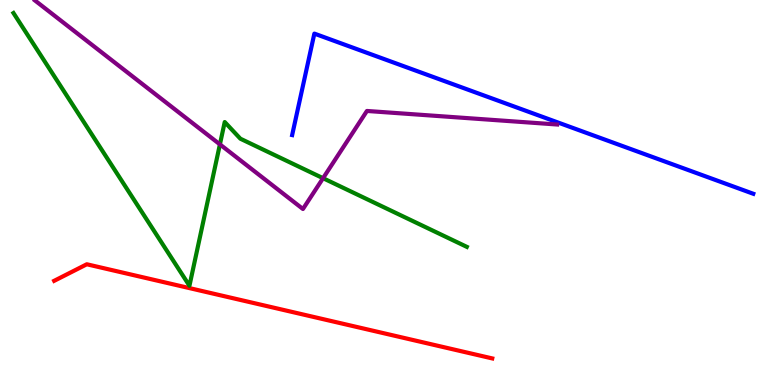[{'lines': ['blue', 'red'], 'intersections': []}, {'lines': ['green', 'red'], 'intersections': []}, {'lines': ['purple', 'red'], 'intersections': []}, {'lines': ['blue', 'green'], 'intersections': []}, {'lines': ['blue', 'purple'], 'intersections': []}, {'lines': ['green', 'purple'], 'intersections': [{'x': 2.84, 'y': 6.25}, {'x': 4.17, 'y': 5.37}]}]